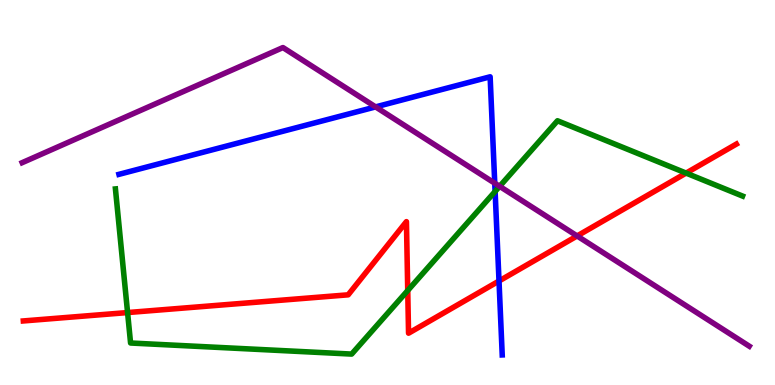[{'lines': ['blue', 'red'], 'intersections': [{'x': 6.44, 'y': 2.7}]}, {'lines': ['green', 'red'], 'intersections': [{'x': 1.65, 'y': 1.88}, {'x': 5.26, 'y': 2.45}, {'x': 8.85, 'y': 5.5}]}, {'lines': ['purple', 'red'], 'intersections': [{'x': 7.45, 'y': 3.87}]}, {'lines': ['blue', 'green'], 'intersections': [{'x': 6.39, 'y': 5.03}]}, {'lines': ['blue', 'purple'], 'intersections': [{'x': 4.85, 'y': 7.22}, {'x': 6.38, 'y': 5.24}]}, {'lines': ['green', 'purple'], 'intersections': [{'x': 6.45, 'y': 5.16}]}]